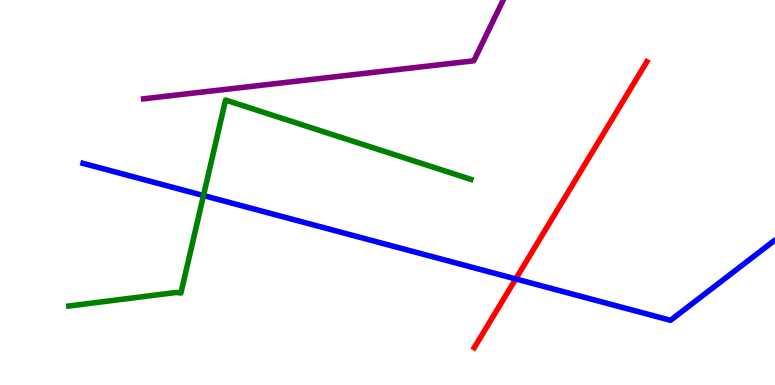[{'lines': ['blue', 'red'], 'intersections': [{'x': 6.65, 'y': 2.75}]}, {'lines': ['green', 'red'], 'intersections': []}, {'lines': ['purple', 'red'], 'intersections': []}, {'lines': ['blue', 'green'], 'intersections': [{'x': 2.63, 'y': 4.92}]}, {'lines': ['blue', 'purple'], 'intersections': []}, {'lines': ['green', 'purple'], 'intersections': []}]